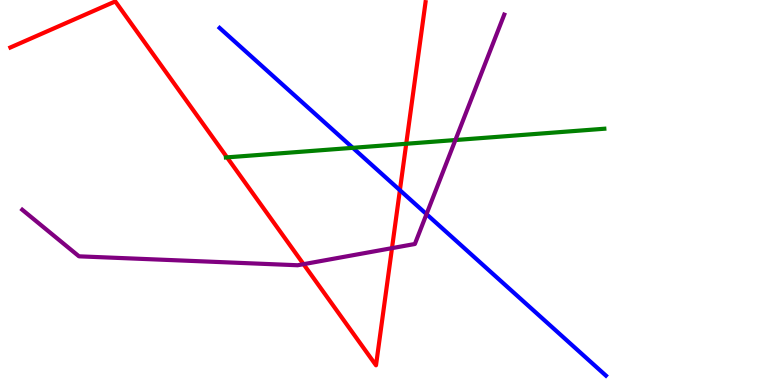[{'lines': ['blue', 'red'], 'intersections': [{'x': 5.16, 'y': 5.06}]}, {'lines': ['green', 'red'], 'intersections': [{'x': 2.93, 'y': 5.91}, {'x': 5.24, 'y': 6.27}]}, {'lines': ['purple', 'red'], 'intersections': [{'x': 3.92, 'y': 3.14}, {'x': 5.06, 'y': 3.55}]}, {'lines': ['blue', 'green'], 'intersections': [{'x': 4.55, 'y': 6.16}]}, {'lines': ['blue', 'purple'], 'intersections': [{'x': 5.5, 'y': 4.44}]}, {'lines': ['green', 'purple'], 'intersections': [{'x': 5.88, 'y': 6.36}]}]